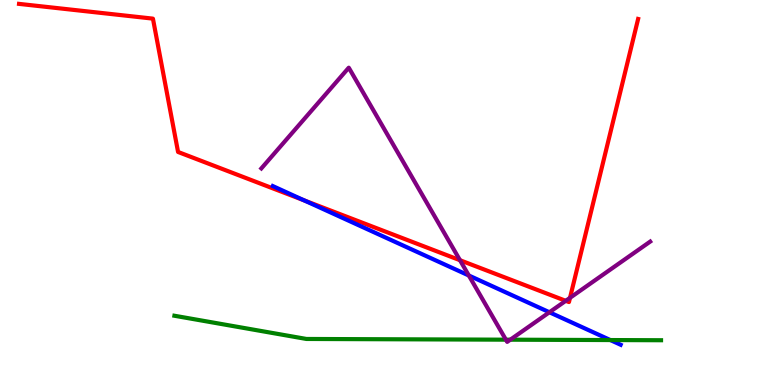[{'lines': ['blue', 'red'], 'intersections': [{'x': 3.92, 'y': 4.8}]}, {'lines': ['green', 'red'], 'intersections': []}, {'lines': ['purple', 'red'], 'intersections': [{'x': 5.94, 'y': 3.24}, {'x': 7.3, 'y': 2.19}, {'x': 7.35, 'y': 2.26}]}, {'lines': ['blue', 'green'], 'intersections': [{'x': 7.88, 'y': 1.17}]}, {'lines': ['blue', 'purple'], 'intersections': [{'x': 6.05, 'y': 2.84}, {'x': 7.09, 'y': 1.89}]}, {'lines': ['green', 'purple'], 'intersections': [{'x': 6.53, 'y': 1.18}, {'x': 6.58, 'y': 1.18}]}]